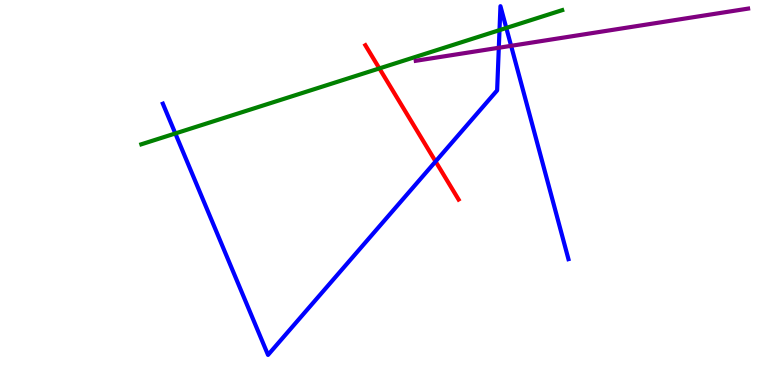[{'lines': ['blue', 'red'], 'intersections': [{'x': 5.62, 'y': 5.81}]}, {'lines': ['green', 'red'], 'intersections': [{'x': 4.9, 'y': 8.22}]}, {'lines': ['purple', 'red'], 'intersections': []}, {'lines': ['blue', 'green'], 'intersections': [{'x': 2.26, 'y': 6.53}, {'x': 6.45, 'y': 9.22}, {'x': 6.53, 'y': 9.27}]}, {'lines': ['blue', 'purple'], 'intersections': [{'x': 6.44, 'y': 8.76}, {'x': 6.59, 'y': 8.81}]}, {'lines': ['green', 'purple'], 'intersections': []}]